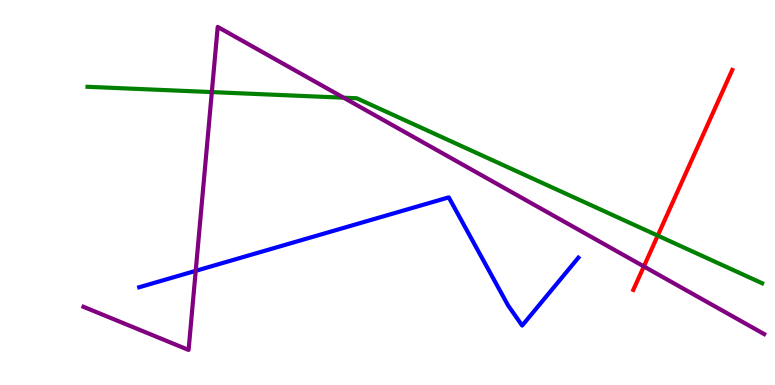[{'lines': ['blue', 'red'], 'intersections': []}, {'lines': ['green', 'red'], 'intersections': [{'x': 8.49, 'y': 3.88}]}, {'lines': ['purple', 'red'], 'intersections': [{'x': 8.31, 'y': 3.08}]}, {'lines': ['blue', 'green'], 'intersections': []}, {'lines': ['blue', 'purple'], 'intersections': [{'x': 2.53, 'y': 2.97}]}, {'lines': ['green', 'purple'], 'intersections': [{'x': 2.73, 'y': 7.61}, {'x': 4.43, 'y': 7.46}]}]